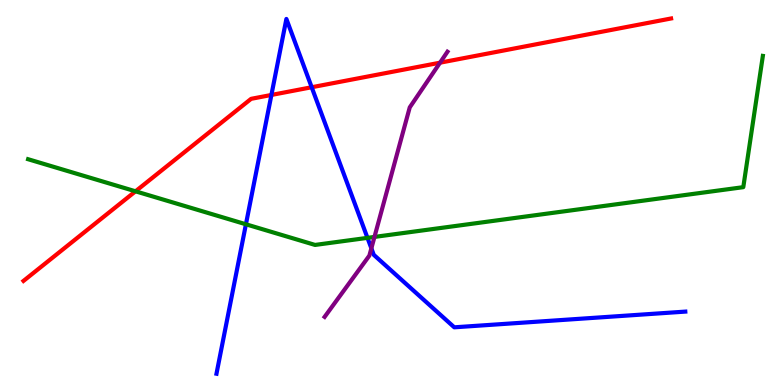[{'lines': ['blue', 'red'], 'intersections': [{'x': 3.5, 'y': 7.53}, {'x': 4.02, 'y': 7.73}]}, {'lines': ['green', 'red'], 'intersections': [{'x': 1.75, 'y': 5.03}]}, {'lines': ['purple', 'red'], 'intersections': [{'x': 5.68, 'y': 8.37}]}, {'lines': ['blue', 'green'], 'intersections': [{'x': 3.17, 'y': 4.17}, {'x': 4.74, 'y': 3.82}]}, {'lines': ['blue', 'purple'], 'intersections': [{'x': 4.79, 'y': 3.55}]}, {'lines': ['green', 'purple'], 'intersections': [{'x': 4.83, 'y': 3.85}]}]